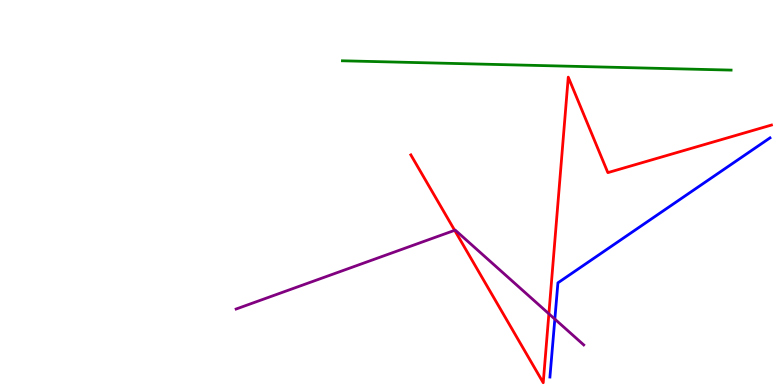[{'lines': ['blue', 'red'], 'intersections': []}, {'lines': ['green', 'red'], 'intersections': []}, {'lines': ['purple', 'red'], 'intersections': [{'x': 5.87, 'y': 4.02}, {'x': 7.08, 'y': 1.85}]}, {'lines': ['blue', 'green'], 'intersections': []}, {'lines': ['blue', 'purple'], 'intersections': [{'x': 7.16, 'y': 1.71}]}, {'lines': ['green', 'purple'], 'intersections': []}]